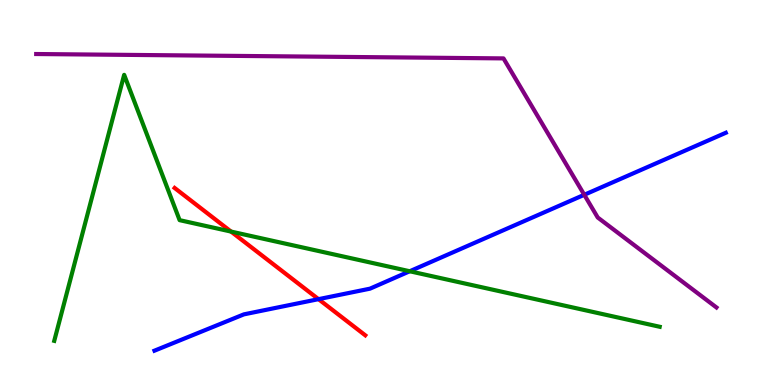[{'lines': ['blue', 'red'], 'intersections': [{'x': 4.11, 'y': 2.23}]}, {'lines': ['green', 'red'], 'intersections': [{'x': 2.98, 'y': 3.99}]}, {'lines': ['purple', 'red'], 'intersections': []}, {'lines': ['blue', 'green'], 'intersections': [{'x': 5.29, 'y': 2.95}]}, {'lines': ['blue', 'purple'], 'intersections': [{'x': 7.54, 'y': 4.94}]}, {'lines': ['green', 'purple'], 'intersections': []}]